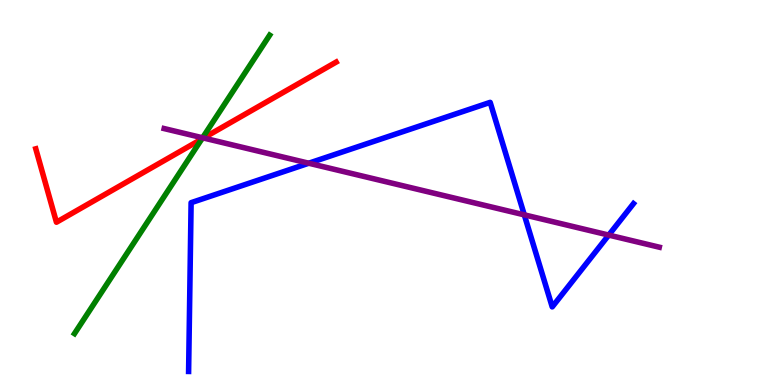[{'lines': ['blue', 'red'], 'intersections': []}, {'lines': ['green', 'red'], 'intersections': [{'x': 2.6, 'y': 6.39}]}, {'lines': ['purple', 'red'], 'intersections': [{'x': 2.63, 'y': 6.42}]}, {'lines': ['blue', 'green'], 'intersections': []}, {'lines': ['blue', 'purple'], 'intersections': [{'x': 3.98, 'y': 5.76}, {'x': 6.77, 'y': 4.42}, {'x': 7.85, 'y': 3.89}]}, {'lines': ['green', 'purple'], 'intersections': [{'x': 2.61, 'y': 6.42}]}]